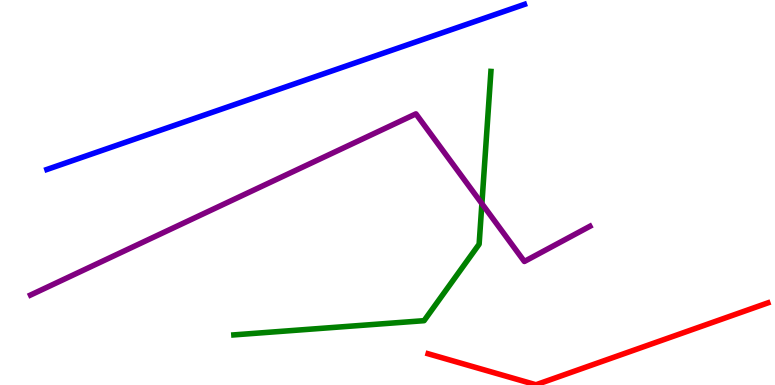[{'lines': ['blue', 'red'], 'intersections': []}, {'lines': ['green', 'red'], 'intersections': []}, {'lines': ['purple', 'red'], 'intersections': []}, {'lines': ['blue', 'green'], 'intersections': []}, {'lines': ['blue', 'purple'], 'intersections': []}, {'lines': ['green', 'purple'], 'intersections': [{'x': 6.22, 'y': 4.71}]}]